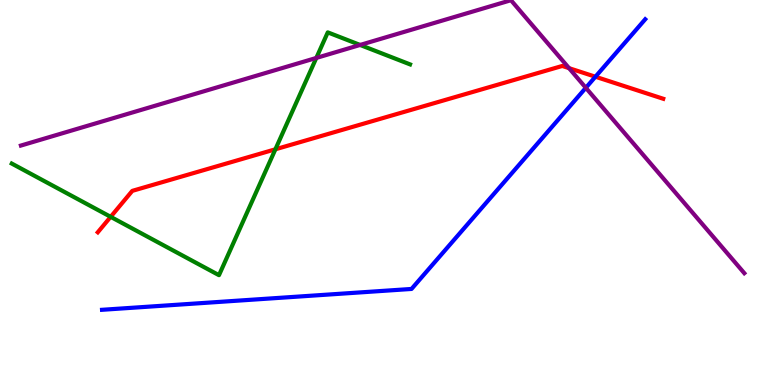[{'lines': ['blue', 'red'], 'intersections': [{'x': 7.68, 'y': 8.01}]}, {'lines': ['green', 'red'], 'intersections': [{'x': 1.43, 'y': 4.37}, {'x': 3.55, 'y': 6.12}]}, {'lines': ['purple', 'red'], 'intersections': [{'x': 7.34, 'y': 8.23}]}, {'lines': ['blue', 'green'], 'intersections': []}, {'lines': ['blue', 'purple'], 'intersections': [{'x': 7.56, 'y': 7.72}]}, {'lines': ['green', 'purple'], 'intersections': [{'x': 4.08, 'y': 8.5}, {'x': 4.65, 'y': 8.83}]}]